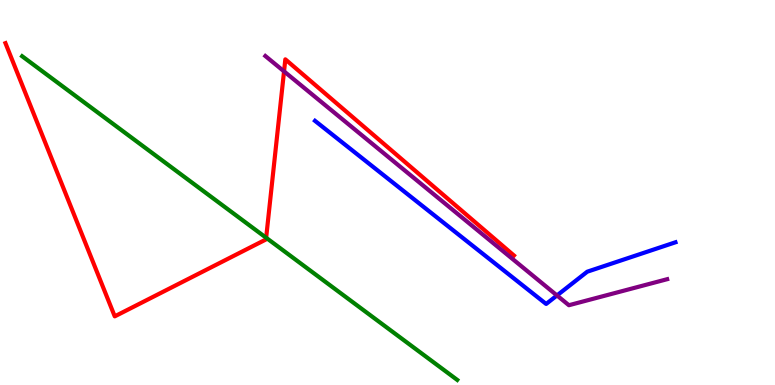[{'lines': ['blue', 'red'], 'intersections': []}, {'lines': ['green', 'red'], 'intersections': [{'x': 3.43, 'y': 3.82}]}, {'lines': ['purple', 'red'], 'intersections': [{'x': 3.67, 'y': 8.15}]}, {'lines': ['blue', 'green'], 'intersections': []}, {'lines': ['blue', 'purple'], 'intersections': [{'x': 7.19, 'y': 2.33}]}, {'lines': ['green', 'purple'], 'intersections': []}]